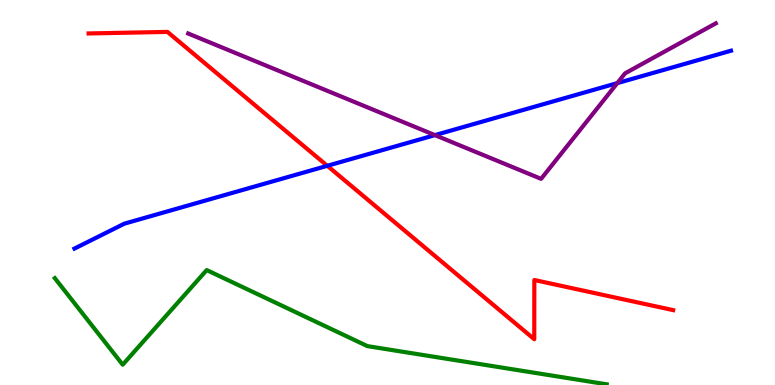[{'lines': ['blue', 'red'], 'intersections': [{'x': 4.22, 'y': 5.69}]}, {'lines': ['green', 'red'], 'intersections': []}, {'lines': ['purple', 'red'], 'intersections': []}, {'lines': ['blue', 'green'], 'intersections': []}, {'lines': ['blue', 'purple'], 'intersections': [{'x': 5.61, 'y': 6.49}, {'x': 7.96, 'y': 7.84}]}, {'lines': ['green', 'purple'], 'intersections': []}]